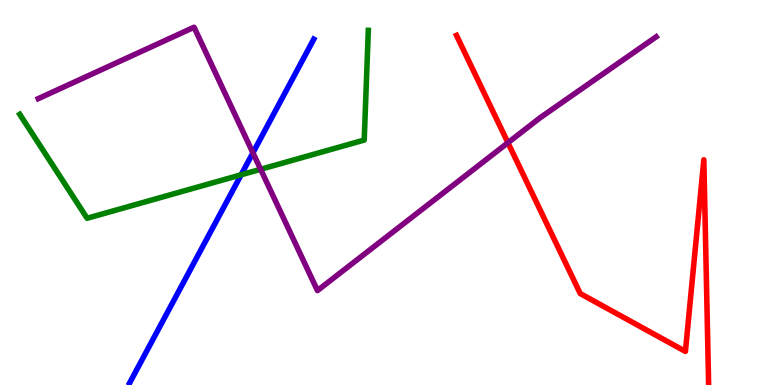[{'lines': ['blue', 'red'], 'intersections': []}, {'lines': ['green', 'red'], 'intersections': []}, {'lines': ['purple', 'red'], 'intersections': [{'x': 6.55, 'y': 6.29}]}, {'lines': ['blue', 'green'], 'intersections': [{'x': 3.11, 'y': 5.46}]}, {'lines': ['blue', 'purple'], 'intersections': [{'x': 3.26, 'y': 6.03}]}, {'lines': ['green', 'purple'], 'intersections': [{'x': 3.36, 'y': 5.6}]}]